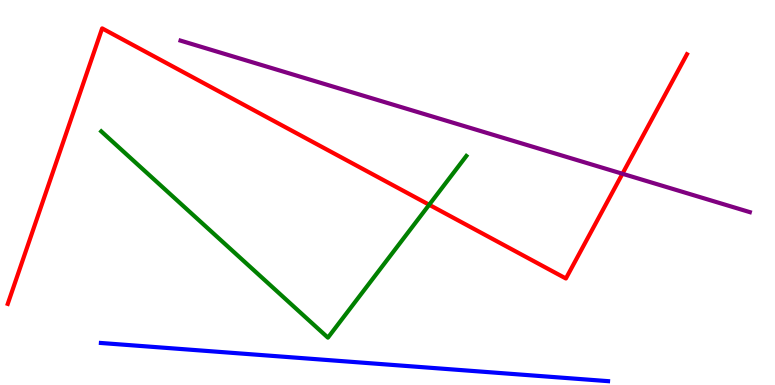[{'lines': ['blue', 'red'], 'intersections': []}, {'lines': ['green', 'red'], 'intersections': [{'x': 5.54, 'y': 4.68}]}, {'lines': ['purple', 'red'], 'intersections': [{'x': 8.03, 'y': 5.49}]}, {'lines': ['blue', 'green'], 'intersections': []}, {'lines': ['blue', 'purple'], 'intersections': []}, {'lines': ['green', 'purple'], 'intersections': []}]